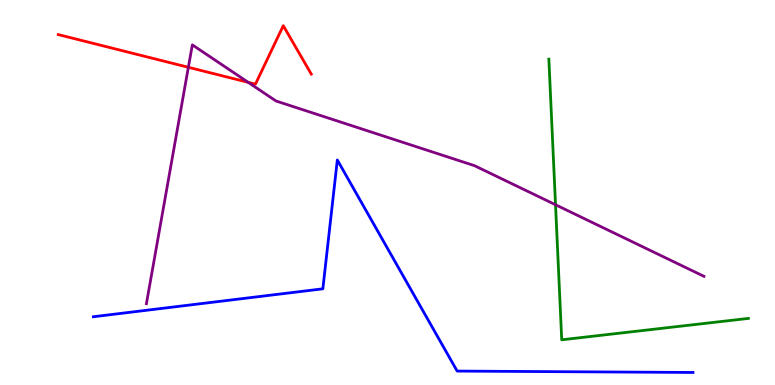[{'lines': ['blue', 'red'], 'intersections': []}, {'lines': ['green', 'red'], 'intersections': []}, {'lines': ['purple', 'red'], 'intersections': [{'x': 2.43, 'y': 8.25}, {'x': 3.2, 'y': 7.86}]}, {'lines': ['blue', 'green'], 'intersections': []}, {'lines': ['blue', 'purple'], 'intersections': []}, {'lines': ['green', 'purple'], 'intersections': [{'x': 7.17, 'y': 4.68}]}]